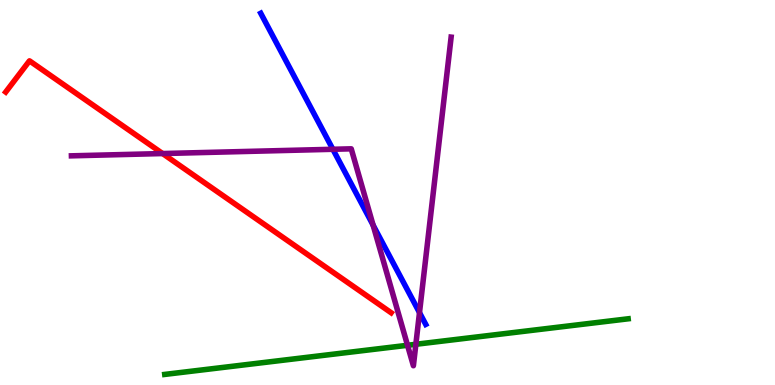[{'lines': ['blue', 'red'], 'intersections': []}, {'lines': ['green', 'red'], 'intersections': []}, {'lines': ['purple', 'red'], 'intersections': [{'x': 2.1, 'y': 6.01}]}, {'lines': ['blue', 'green'], 'intersections': []}, {'lines': ['blue', 'purple'], 'intersections': [{'x': 4.3, 'y': 6.12}, {'x': 4.81, 'y': 4.15}, {'x': 5.41, 'y': 1.88}]}, {'lines': ['green', 'purple'], 'intersections': [{'x': 5.26, 'y': 1.03}, {'x': 5.37, 'y': 1.06}]}]